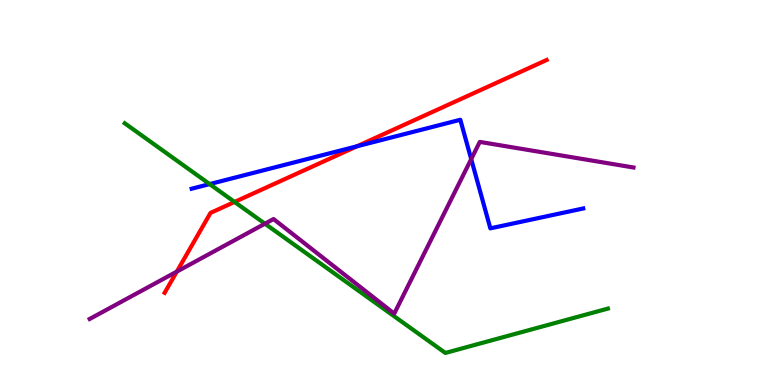[{'lines': ['blue', 'red'], 'intersections': [{'x': 4.61, 'y': 6.2}]}, {'lines': ['green', 'red'], 'intersections': [{'x': 3.03, 'y': 4.75}]}, {'lines': ['purple', 'red'], 'intersections': [{'x': 2.28, 'y': 2.95}]}, {'lines': ['blue', 'green'], 'intersections': [{'x': 2.71, 'y': 5.22}]}, {'lines': ['blue', 'purple'], 'intersections': [{'x': 6.08, 'y': 5.87}]}, {'lines': ['green', 'purple'], 'intersections': [{'x': 3.42, 'y': 4.19}]}]